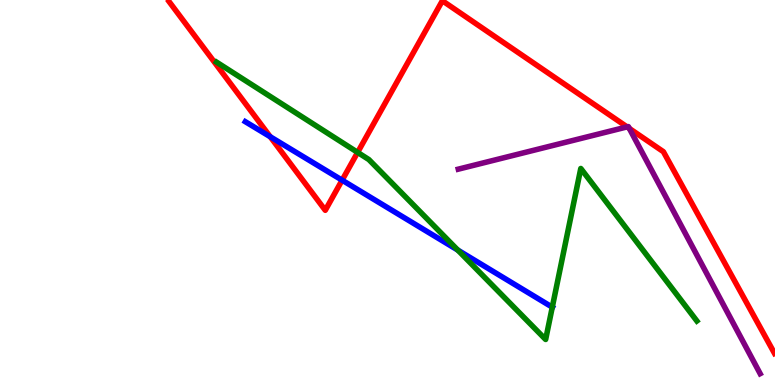[{'lines': ['blue', 'red'], 'intersections': [{'x': 3.49, 'y': 6.45}, {'x': 4.41, 'y': 5.32}]}, {'lines': ['green', 'red'], 'intersections': [{'x': 4.61, 'y': 6.04}]}, {'lines': ['purple', 'red'], 'intersections': [{'x': 8.09, 'y': 6.7}, {'x': 8.12, 'y': 6.66}]}, {'lines': ['blue', 'green'], 'intersections': [{'x': 5.91, 'y': 3.5}, {'x': 7.13, 'y': 2.02}]}, {'lines': ['blue', 'purple'], 'intersections': []}, {'lines': ['green', 'purple'], 'intersections': []}]